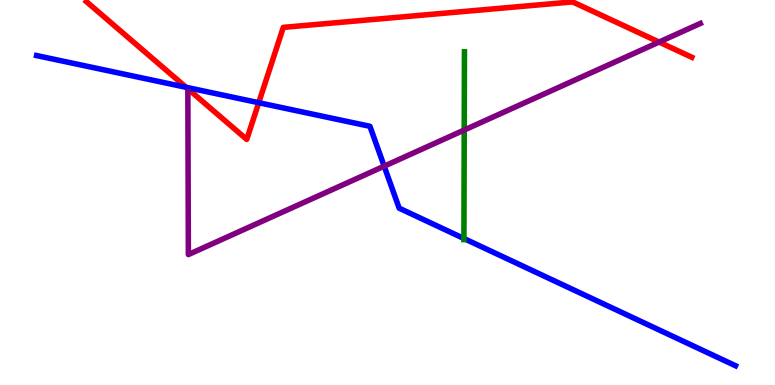[{'lines': ['blue', 'red'], 'intersections': [{'x': 2.4, 'y': 7.73}, {'x': 3.34, 'y': 7.33}]}, {'lines': ['green', 'red'], 'intersections': []}, {'lines': ['purple', 'red'], 'intersections': [{'x': 8.5, 'y': 8.91}]}, {'lines': ['blue', 'green'], 'intersections': [{'x': 5.99, 'y': 3.8}]}, {'lines': ['blue', 'purple'], 'intersections': [{'x': 4.96, 'y': 5.68}]}, {'lines': ['green', 'purple'], 'intersections': [{'x': 5.99, 'y': 6.62}]}]